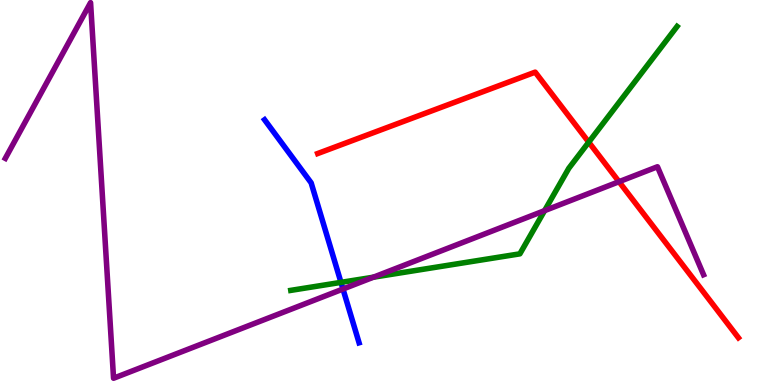[{'lines': ['blue', 'red'], 'intersections': []}, {'lines': ['green', 'red'], 'intersections': [{'x': 7.6, 'y': 6.31}]}, {'lines': ['purple', 'red'], 'intersections': [{'x': 7.99, 'y': 5.28}]}, {'lines': ['blue', 'green'], 'intersections': [{'x': 4.4, 'y': 2.67}]}, {'lines': ['blue', 'purple'], 'intersections': [{'x': 4.43, 'y': 2.49}]}, {'lines': ['green', 'purple'], 'intersections': [{'x': 4.82, 'y': 2.8}, {'x': 7.03, 'y': 4.53}]}]